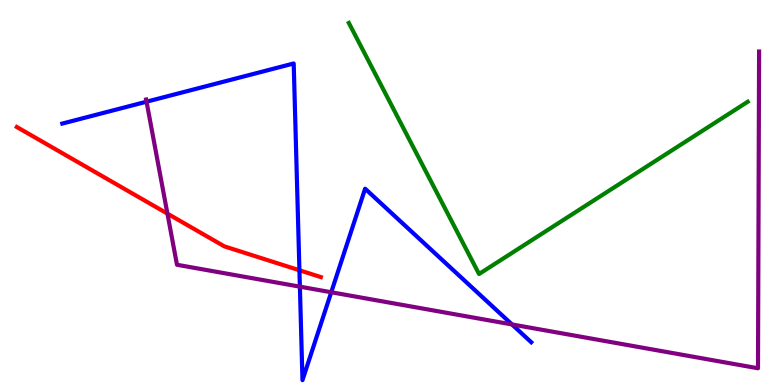[{'lines': ['blue', 'red'], 'intersections': [{'x': 3.86, 'y': 2.98}]}, {'lines': ['green', 'red'], 'intersections': []}, {'lines': ['purple', 'red'], 'intersections': [{'x': 2.16, 'y': 4.45}]}, {'lines': ['blue', 'green'], 'intersections': []}, {'lines': ['blue', 'purple'], 'intersections': [{'x': 1.89, 'y': 7.36}, {'x': 3.87, 'y': 2.55}, {'x': 4.27, 'y': 2.41}, {'x': 6.61, 'y': 1.57}]}, {'lines': ['green', 'purple'], 'intersections': []}]